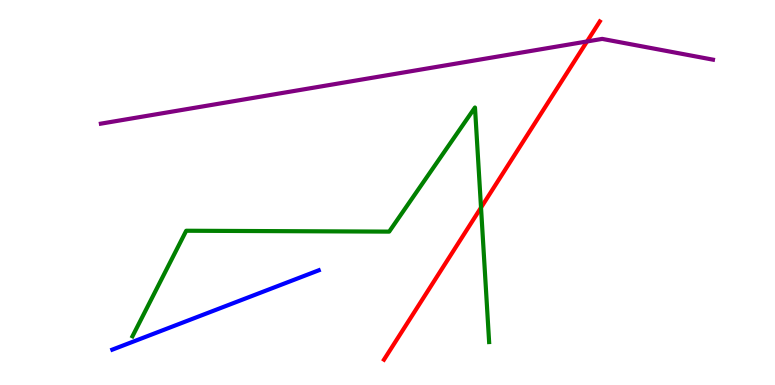[{'lines': ['blue', 'red'], 'intersections': []}, {'lines': ['green', 'red'], 'intersections': [{'x': 6.21, 'y': 4.61}]}, {'lines': ['purple', 'red'], 'intersections': [{'x': 7.57, 'y': 8.92}]}, {'lines': ['blue', 'green'], 'intersections': []}, {'lines': ['blue', 'purple'], 'intersections': []}, {'lines': ['green', 'purple'], 'intersections': []}]